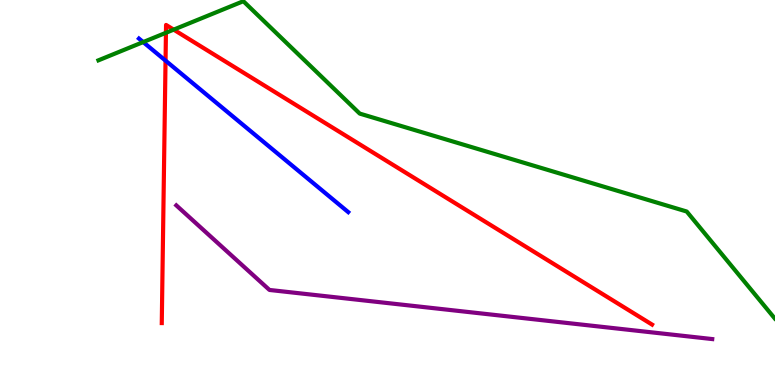[{'lines': ['blue', 'red'], 'intersections': [{'x': 2.14, 'y': 8.43}]}, {'lines': ['green', 'red'], 'intersections': [{'x': 2.14, 'y': 9.15}, {'x': 2.24, 'y': 9.23}]}, {'lines': ['purple', 'red'], 'intersections': []}, {'lines': ['blue', 'green'], 'intersections': [{'x': 1.85, 'y': 8.91}]}, {'lines': ['blue', 'purple'], 'intersections': []}, {'lines': ['green', 'purple'], 'intersections': []}]